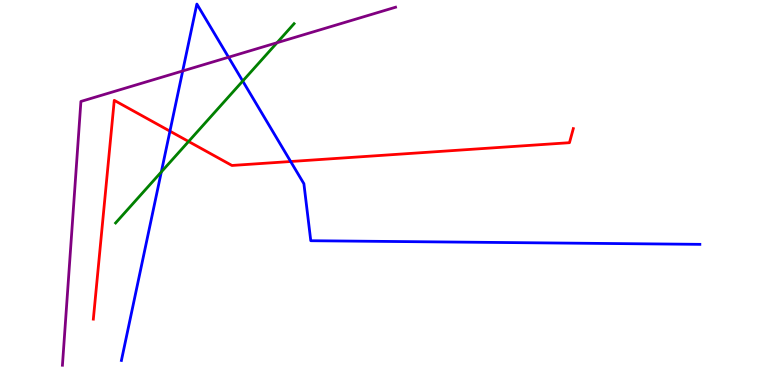[{'lines': ['blue', 'red'], 'intersections': [{'x': 2.19, 'y': 6.59}, {'x': 3.75, 'y': 5.8}]}, {'lines': ['green', 'red'], 'intersections': [{'x': 2.43, 'y': 6.33}]}, {'lines': ['purple', 'red'], 'intersections': []}, {'lines': ['blue', 'green'], 'intersections': [{'x': 2.08, 'y': 5.53}, {'x': 3.13, 'y': 7.9}]}, {'lines': ['blue', 'purple'], 'intersections': [{'x': 2.36, 'y': 8.16}, {'x': 2.95, 'y': 8.51}]}, {'lines': ['green', 'purple'], 'intersections': [{'x': 3.57, 'y': 8.89}]}]